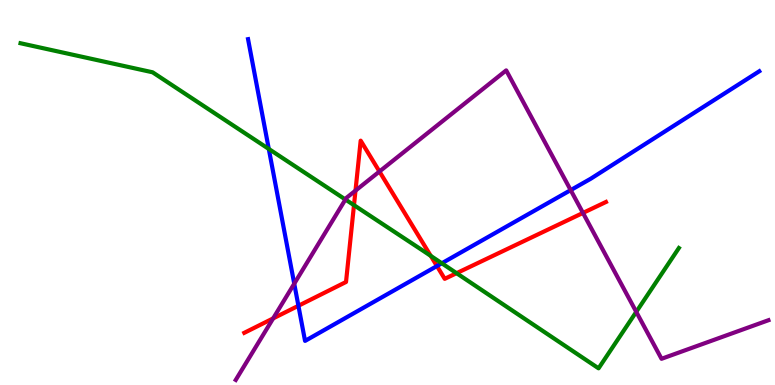[{'lines': ['blue', 'red'], 'intersections': [{'x': 3.85, 'y': 2.06}, {'x': 5.64, 'y': 3.09}]}, {'lines': ['green', 'red'], 'intersections': [{'x': 4.57, 'y': 4.67}, {'x': 5.56, 'y': 3.35}, {'x': 5.89, 'y': 2.9}]}, {'lines': ['purple', 'red'], 'intersections': [{'x': 3.52, 'y': 1.73}, {'x': 4.59, 'y': 5.05}, {'x': 4.9, 'y': 5.55}, {'x': 7.52, 'y': 4.47}]}, {'lines': ['blue', 'green'], 'intersections': [{'x': 3.47, 'y': 6.13}, {'x': 5.7, 'y': 3.16}]}, {'lines': ['blue', 'purple'], 'intersections': [{'x': 3.8, 'y': 2.63}, {'x': 7.36, 'y': 5.06}]}, {'lines': ['green', 'purple'], 'intersections': [{'x': 4.46, 'y': 4.82}, {'x': 8.21, 'y': 1.9}]}]